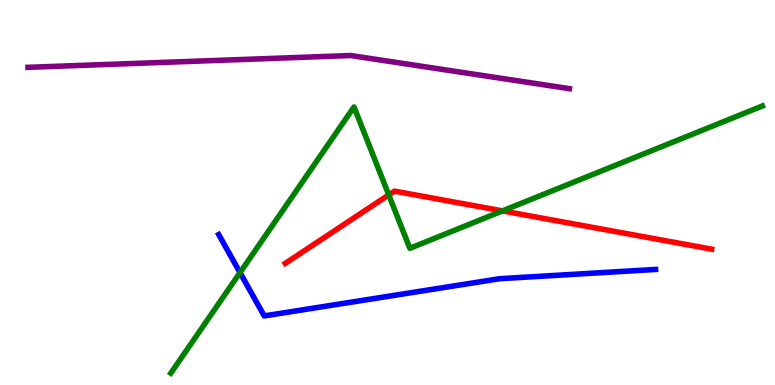[{'lines': ['blue', 'red'], 'intersections': []}, {'lines': ['green', 'red'], 'intersections': [{'x': 5.02, 'y': 4.94}, {'x': 6.48, 'y': 4.52}]}, {'lines': ['purple', 'red'], 'intersections': []}, {'lines': ['blue', 'green'], 'intersections': [{'x': 3.1, 'y': 2.92}]}, {'lines': ['blue', 'purple'], 'intersections': []}, {'lines': ['green', 'purple'], 'intersections': []}]